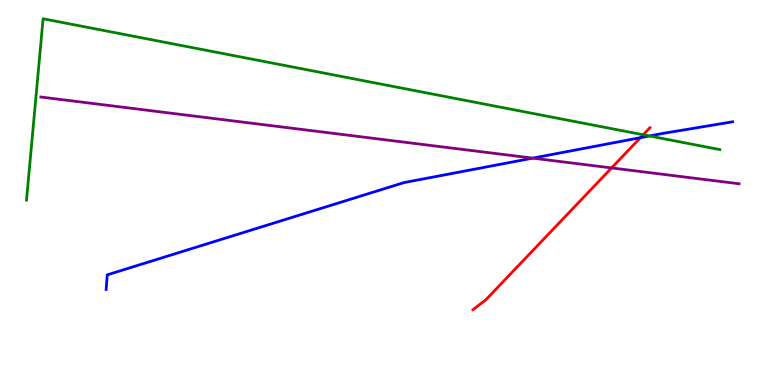[{'lines': ['blue', 'red'], 'intersections': [{'x': 8.26, 'y': 6.42}]}, {'lines': ['green', 'red'], 'intersections': [{'x': 8.3, 'y': 6.5}]}, {'lines': ['purple', 'red'], 'intersections': [{'x': 7.89, 'y': 5.64}]}, {'lines': ['blue', 'green'], 'intersections': [{'x': 8.38, 'y': 6.47}]}, {'lines': ['blue', 'purple'], 'intersections': [{'x': 6.87, 'y': 5.89}]}, {'lines': ['green', 'purple'], 'intersections': []}]